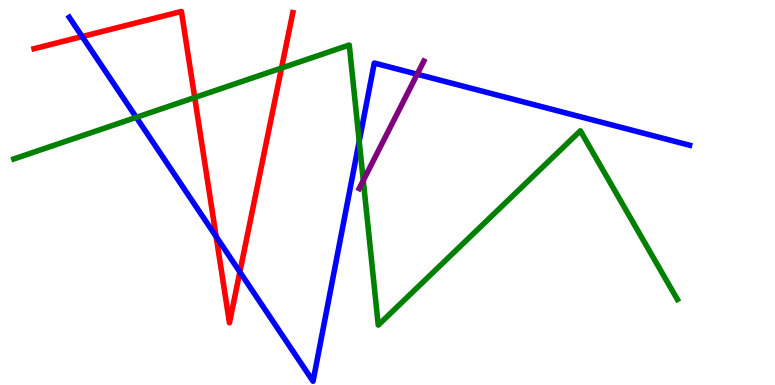[{'lines': ['blue', 'red'], 'intersections': [{'x': 1.06, 'y': 9.05}, {'x': 2.79, 'y': 3.86}, {'x': 3.09, 'y': 2.94}]}, {'lines': ['green', 'red'], 'intersections': [{'x': 2.51, 'y': 7.47}, {'x': 3.63, 'y': 8.23}]}, {'lines': ['purple', 'red'], 'intersections': []}, {'lines': ['blue', 'green'], 'intersections': [{'x': 1.76, 'y': 6.95}, {'x': 4.64, 'y': 6.33}]}, {'lines': ['blue', 'purple'], 'intersections': [{'x': 5.38, 'y': 8.07}]}, {'lines': ['green', 'purple'], 'intersections': [{'x': 4.69, 'y': 5.31}]}]